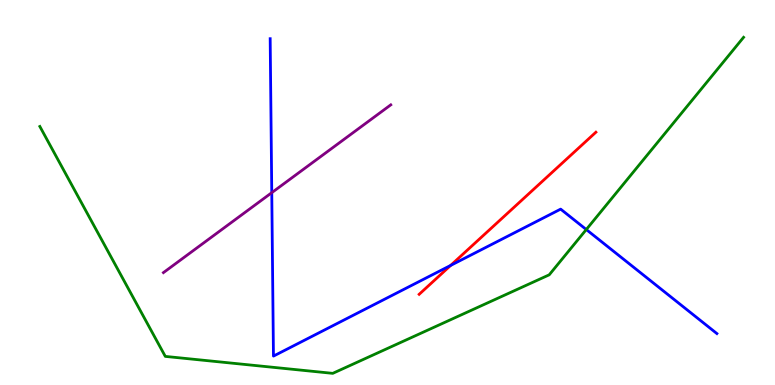[{'lines': ['blue', 'red'], 'intersections': [{'x': 5.81, 'y': 3.11}]}, {'lines': ['green', 'red'], 'intersections': []}, {'lines': ['purple', 'red'], 'intersections': []}, {'lines': ['blue', 'green'], 'intersections': [{'x': 7.56, 'y': 4.04}]}, {'lines': ['blue', 'purple'], 'intersections': [{'x': 3.51, 'y': 5.0}]}, {'lines': ['green', 'purple'], 'intersections': []}]